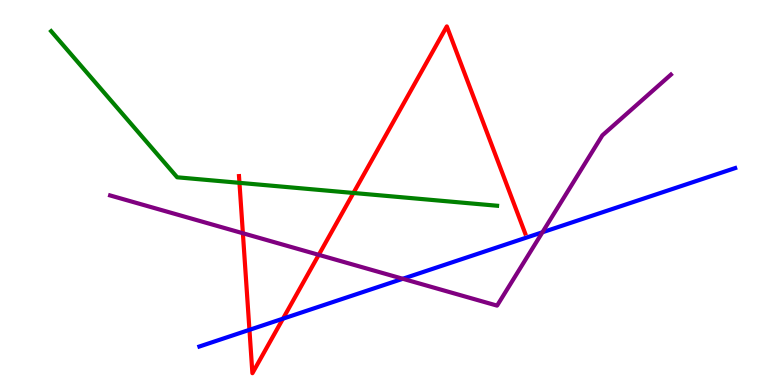[{'lines': ['blue', 'red'], 'intersections': [{'x': 3.22, 'y': 1.43}, {'x': 3.65, 'y': 1.72}]}, {'lines': ['green', 'red'], 'intersections': [{'x': 3.09, 'y': 5.25}, {'x': 4.56, 'y': 4.99}]}, {'lines': ['purple', 'red'], 'intersections': [{'x': 3.13, 'y': 3.94}, {'x': 4.11, 'y': 3.38}]}, {'lines': ['blue', 'green'], 'intersections': []}, {'lines': ['blue', 'purple'], 'intersections': [{'x': 5.2, 'y': 2.76}, {'x': 7.0, 'y': 3.97}]}, {'lines': ['green', 'purple'], 'intersections': []}]